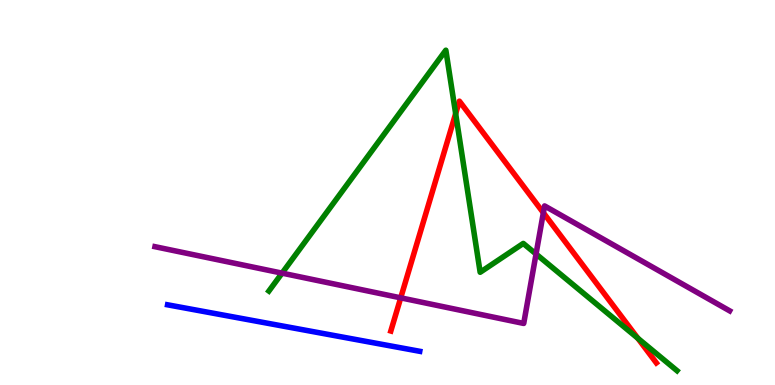[{'lines': ['blue', 'red'], 'intersections': []}, {'lines': ['green', 'red'], 'intersections': [{'x': 5.88, 'y': 7.05}, {'x': 8.23, 'y': 1.21}]}, {'lines': ['purple', 'red'], 'intersections': [{'x': 5.17, 'y': 2.26}, {'x': 7.01, 'y': 4.47}]}, {'lines': ['blue', 'green'], 'intersections': []}, {'lines': ['blue', 'purple'], 'intersections': []}, {'lines': ['green', 'purple'], 'intersections': [{'x': 3.64, 'y': 2.91}, {'x': 6.92, 'y': 3.4}]}]